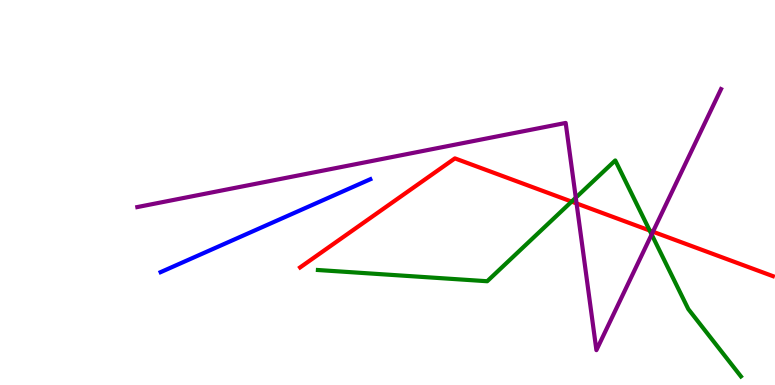[{'lines': ['blue', 'red'], 'intersections': []}, {'lines': ['green', 'red'], 'intersections': [{'x': 7.38, 'y': 4.76}, {'x': 8.38, 'y': 4.01}]}, {'lines': ['purple', 'red'], 'intersections': [{'x': 7.44, 'y': 4.72}, {'x': 8.43, 'y': 3.98}]}, {'lines': ['blue', 'green'], 'intersections': []}, {'lines': ['blue', 'purple'], 'intersections': []}, {'lines': ['green', 'purple'], 'intersections': [{'x': 7.43, 'y': 4.87}, {'x': 8.41, 'y': 3.91}]}]